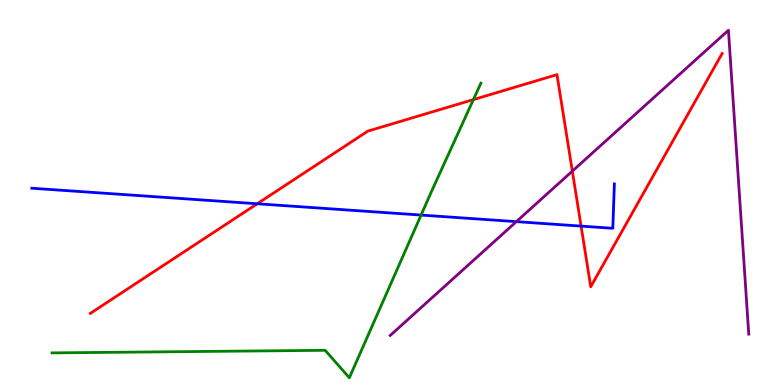[{'lines': ['blue', 'red'], 'intersections': [{'x': 3.32, 'y': 4.71}, {'x': 7.5, 'y': 4.13}]}, {'lines': ['green', 'red'], 'intersections': [{'x': 6.11, 'y': 7.41}]}, {'lines': ['purple', 'red'], 'intersections': [{'x': 7.38, 'y': 5.56}]}, {'lines': ['blue', 'green'], 'intersections': [{'x': 5.43, 'y': 4.41}]}, {'lines': ['blue', 'purple'], 'intersections': [{'x': 6.66, 'y': 4.24}]}, {'lines': ['green', 'purple'], 'intersections': []}]